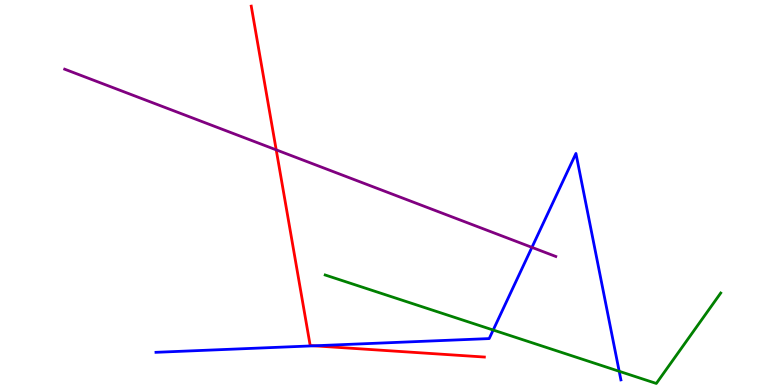[{'lines': ['blue', 'red'], 'intersections': [{'x': 4.05, 'y': 1.02}]}, {'lines': ['green', 'red'], 'intersections': []}, {'lines': ['purple', 'red'], 'intersections': [{'x': 3.56, 'y': 6.11}]}, {'lines': ['blue', 'green'], 'intersections': [{'x': 6.36, 'y': 1.43}, {'x': 7.99, 'y': 0.356}]}, {'lines': ['blue', 'purple'], 'intersections': [{'x': 6.86, 'y': 3.57}]}, {'lines': ['green', 'purple'], 'intersections': []}]